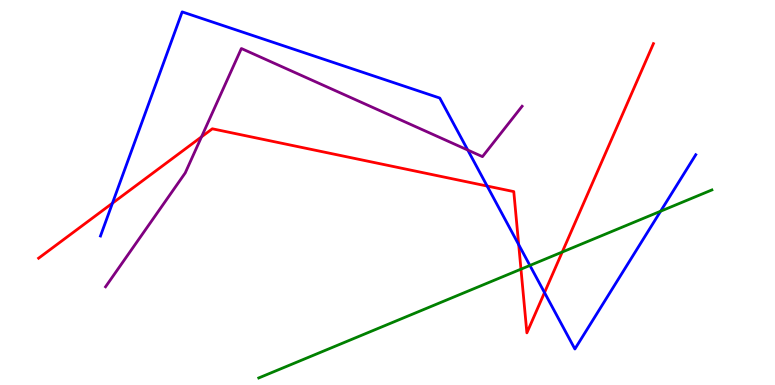[{'lines': ['blue', 'red'], 'intersections': [{'x': 1.45, 'y': 4.72}, {'x': 6.29, 'y': 5.17}, {'x': 6.69, 'y': 3.65}, {'x': 7.03, 'y': 2.4}]}, {'lines': ['green', 'red'], 'intersections': [{'x': 6.72, 'y': 3.01}, {'x': 7.25, 'y': 3.45}]}, {'lines': ['purple', 'red'], 'intersections': [{'x': 2.6, 'y': 6.45}]}, {'lines': ['blue', 'green'], 'intersections': [{'x': 6.84, 'y': 3.11}, {'x': 8.52, 'y': 4.51}]}, {'lines': ['blue', 'purple'], 'intersections': [{'x': 6.04, 'y': 6.1}]}, {'lines': ['green', 'purple'], 'intersections': []}]